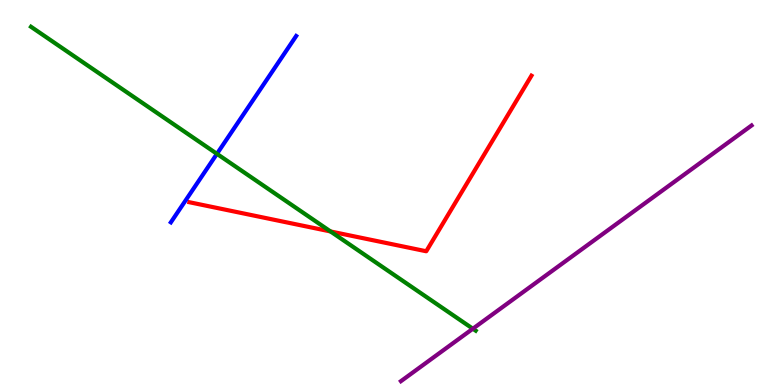[{'lines': ['blue', 'red'], 'intersections': []}, {'lines': ['green', 'red'], 'intersections': [{'x': 4.26, 'y': 3.99}]}, {'lines': ['purple', 'red'], 'intersections': []}, {'lines': ['blue', 'green'], 'intersections': [{'x': 2.8, 'y': 6.0}]}, {'lines': ['blue', 'purple'], 'intersections': []}, {'lines': ['green', 'purple'], 'intersections': [{'x': 6.1, 'y': 1.46}]}]